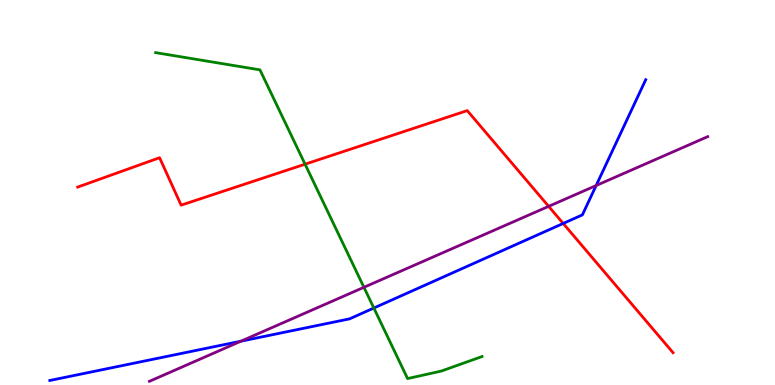[{'lines': ['blue', 'red'], 'intersections': [{'x': 7.27, 'y': 4.2}]}, {'lines': ['green', 'red'], 'intersections': [{'x': 3.94, 'y': 5.74}]}, {'lines': ['purple', 'red'], 'intersections': [{'x': 7.08, 'y': 4.64}]}, {'lines': ['blue', 'green'], 'intersections': [{'x': 4.82, 'y': 2.0}]}, {'lines': ['blue', 'purple'], 'intersections': [{'x': 3.11, 'y': 1.14}, {'x': 7.69, 'y': 5.18}]}, {'lines': ['green', 'purple'], 'intersections': [{'x': 4.7, 'y': 2.54}]}]